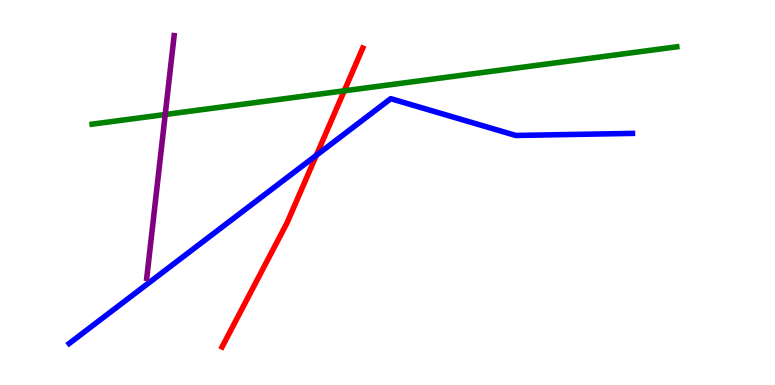[{'lines': ['blue', 'red'], 'intersections': [{'x': 4.08, 'y': 5.96}]}, {'lines': ['green', 'red'], 'intersections': [{'x': 4.44, 'y': 7.64}]}, {'lines': ['purple', 'red'], 'intersections': []}, {'lines': ['blue', 'green'], 'intersections': []}, {'lines': ['blue', 'purple'], 'intersections': []}, {'lines': ['green', 'purple'], 'intersections': [{'x': 2.13, 'y': 7.03}]}]